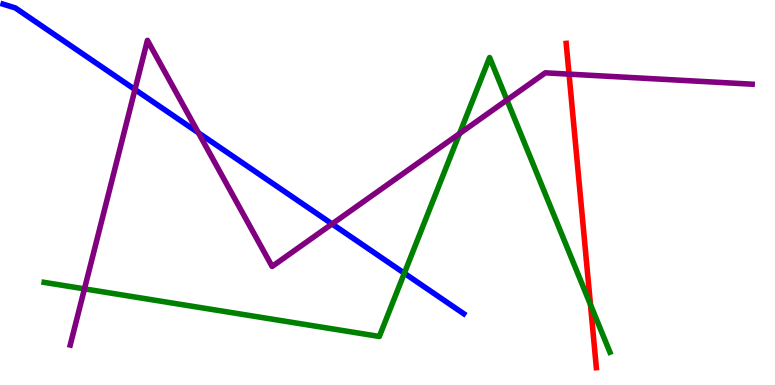[{'lines': ['blue', 'red'], 'intersections': []}, {'lines': ['green', 'red'], 'intersections': [{'x': 7.62, 'y': 2.09}]}, {'lines': ['purple', 'red'], 'intersections': [{'x': 7.34, 'y': 8.07}]}, {'lines': ['blue', 'green'], 'intersections': [{'x': 5.22, 'y': 2.9}]}, {'lines': ['blue', 'purple'], 'intersections': [{'x': 1.74, 'y': 7.67}, {'x': 2.56, 'y': 6.55}, {'x': 4.28, 'y': 4.18}]}, {'lines': ['green', 'purple'], 'intersections': [{'x': 1.09, 'y': 2.5}, {'x': 5.93, 'y': 6.53}, {'x': 6.54, 'y': 7.4}]}]